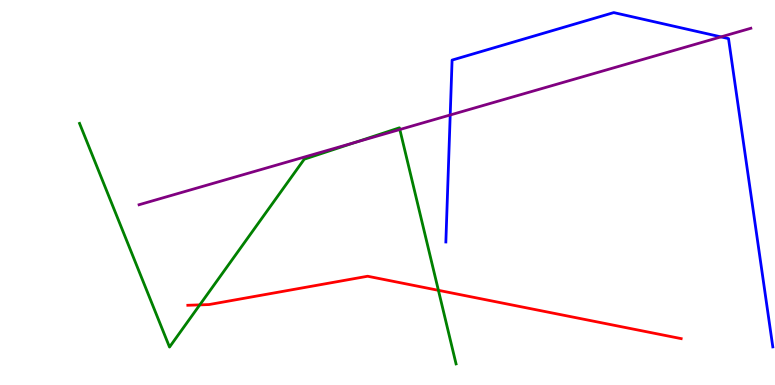[{'lines': ['blue', 'red'], 'intersections': []}, {'lines': ['green', 'red'], 'intersections': [{'x': 2.58, 'y': 2.08}, {'x': 5.66, 'y': 2.46}]}, {'lines': ['purple', 'red'], 'intersections': []}, {'lines': ['blue', 'green'], 'intersections': []}, {'lines': ['blue', 'purple'], 'intersections': [{'x': 5.81, 'y': 7.01}, {'x': 9.3, 'y': 9.04}]}, {'lines': ['green', 'purple'], 'intersections': [{'x': 4.59, 'y': 6.3}, {'x': 5.16, 'y': 6.64}]}]